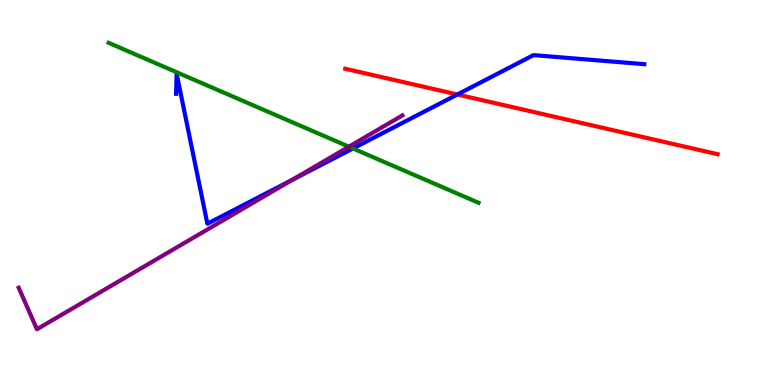[{'lines': ['blue', 'red'], 'intersections': [{'x': 5.9, 'y': 7.55}]}, {'lines': ['green', 'red'], 'intersections': []}, {'lines': ['purple', 'red'], 'intersections': []}, {'lines': ['blue', 'green'], 'intersections': [{'x': 4.55, 'y': 6.14}]}, {'lines': ['blue', 'purple'], 'intersections': [{'x': 3.77, 'y': 5.33}]}, {'lines': ['green', 'purple'], 'intersections': [{'x': 4.5, 'y': 6.19}]}]